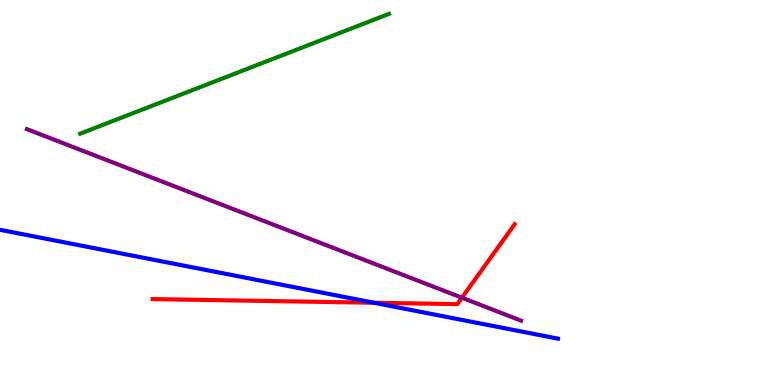[{'lines': ['blue', 'red'], 'intersections': [{'x': 4.83, 'y': 2.14}]}, {'lines': ['green', 'red'], 'intersections': []}, {'lines': ['purple', 'red'], 'intersections': [{'x': 5.96, 'y': 2.27}]}, {'lines': ['blue', 'green'], 'intersections': []}, {'lines': ['blue', 'purple'], 'intersections': []}, {'lines': ['green', 'purple'], 'intersections': []}]